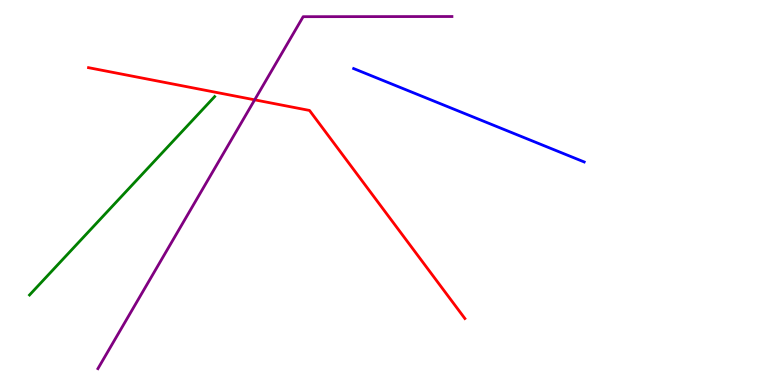[{'lines': ['blue', 'red'], 'intersections': []}, {'lines': ['green', 'red'], 'intersections': []}, {'lines': ['purple', 'red'], 'intersections': [{'x': 3.29, 'y': 7.41}]}, {'lines': ['blue', 'green'], 'intersections': []}, {'lines': ['blue', 'purple'], 'intersections': []}, {'lines': ['green', 'purple'], 'intersections': []}]